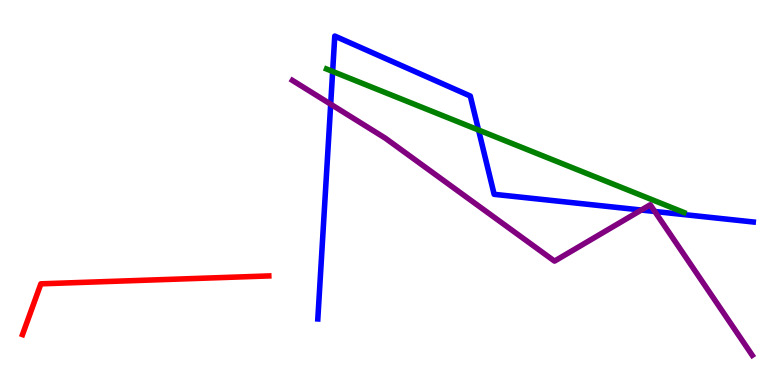[{'lines': ['blue', 'red'], 'intersections': []}, {'lines': ['green', 'red'], 'intersections': []}, {'lines': ['purple', 'red'], 'intersections': []}, {'lines': ['blue', 'green'], 'intersections': [{'x': 4.29, 'y': 8.14}, {'x': 6.17, 'y': 6.62}]}, {'lines': ['blue', 'purple'], 'intersections': [{'x': 4.27, 'y': 7.29}, {'x': 8.28, 'y': 4.54}, {'x': 8.45, 'y': 4.51}]}, {'lines': ['green', 'purple'], 'intersections': []}]